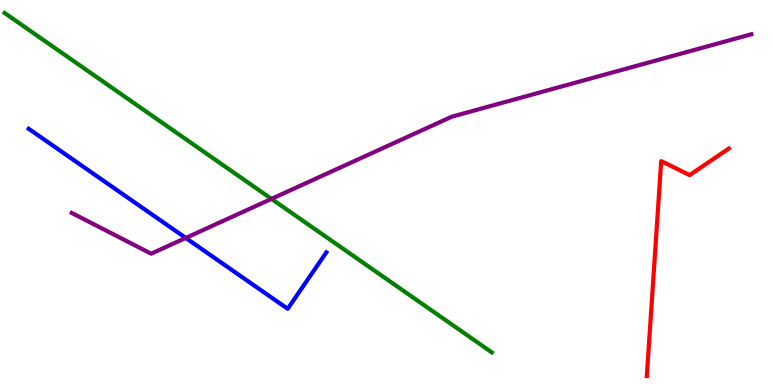[{'lines': ['blue', 'red'], 'intersections': []}, {'lines': ['green', 'red'], 'intersections': []}, {'lines': ['purple', 'red'], 'intersections': []}, {'lines': ['blue', 'green'], 'intersections': []}, {'lines': ['blue', 'purple'], 'intersections': [{'x': 2.4, 'y': 3.82}]}, {'lines': ['green', 'purple'], 'intersections': [{'x': 3.5, 'y': 4.83}]}]